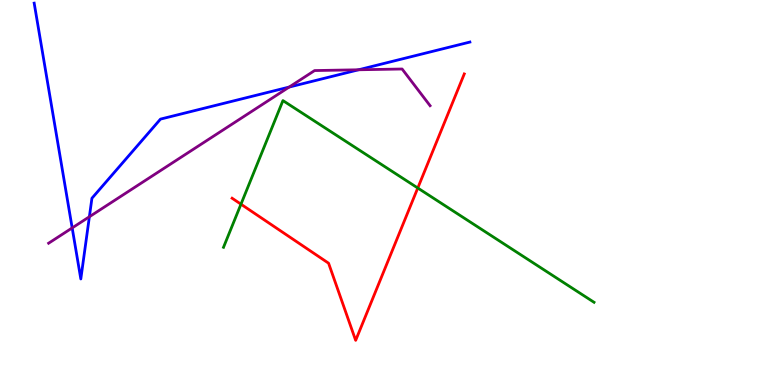[{'lines': ['blue', 'red'], 'intersections': []}, {'lines': ['green', 'red'], 'intersections': [{'x': 3.11, 'y': 4.7}, {'x': 5.39, 'y': 5.12}]}, {'lines': ['purple', 'red'], 'intersections': []}, {'lines': ['blue', 'green'], 'intersections': []}, {'lines': ['blue', 'purple'], 'intersections': [{'x': 0.931, 'y': 4.08}, {'x': 1.15, 'y': 4.37}, {'x': 3.73, 'y': 7.74}, {'x': 4.63, 'y': 8.19}]}, {'lines': ['green', 'purple'], 'intersections': []}]